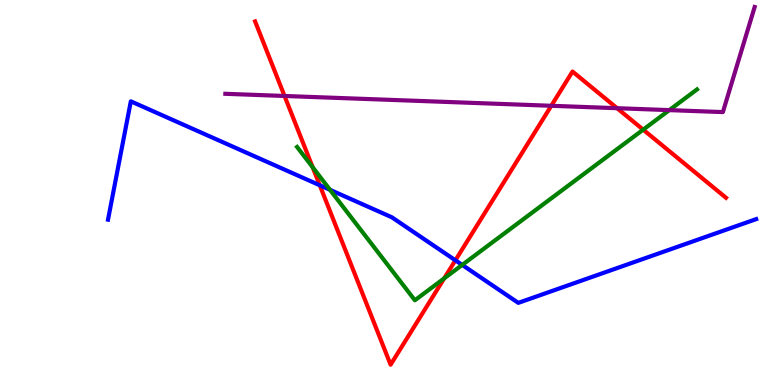[{'lines': ['blue', 'red'], 'intersections': [{'x': 4.13, 'y': 5.19}, {'x': 5.88, 'y': 3.24}]}, {'lines': ['green', 'red'], 'intersections': [{'x': 4.03, 'y': 5.66}, {'x': 5.73, 'y': 2.77}, {'x': 8.3, 'y': 6.63}]}, {'lines': ['purple', 'red'], 'intersections': [{'x': 3.67, 'y': 7.51}, {'x': 7.11, 'y': 7.25}, {'x': 7.96, 'y': 7.19}]}, {'lines': ['blue', 'green'], 'intersections': [{'x': 4.26, 'y': 5.07}, {'x': 5.96, 'y': 3.12}]}, {'lines': ['blue', 'purple'], 'intersections': []}, {'lines': ['green', 'purple'], 'intersections': [{'x': 8.64, 'y': 7.14}]}]